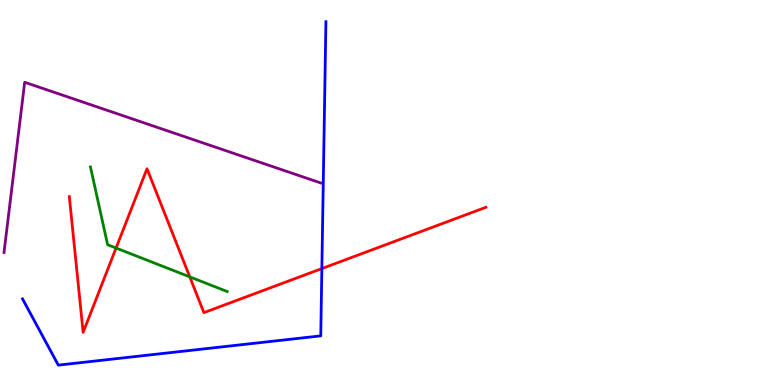[{'lines': ['blue', 'red'], 'intersections': [{'x': 4.15, 'y': 3.02}]}, {'lines': ['green', 'red'], 'intersections': [{'x': 1.5, 'y': 3.56}, {'x': 2.45, 'y': 2.81}]}, {'lines': ['purple', 'red'], 'intersections': []}, {'lines': ['blue', 'green'], 'intersections': []}, {'lines': ['blue', 'purple'], 'intersections': []}, {'lines': ['green', 'purple'], 'intersections': []}]